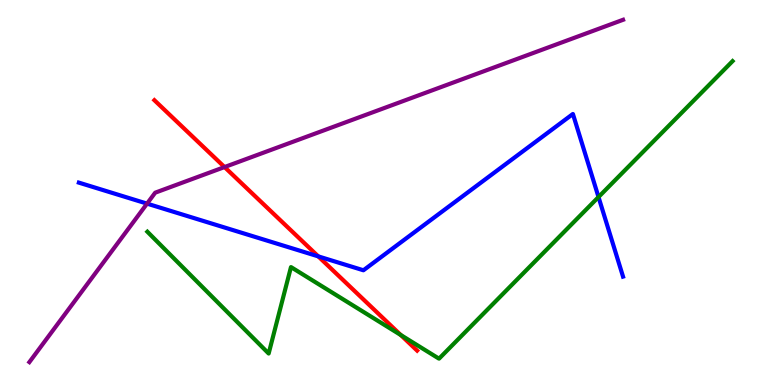[{'lines': ['blue', 'red'], 'intersections': [{'x': 4.11, 'y': 3.34}]}, {'lines': ['green', 'red'], 'intersections': [{'x': 5.17, 'y': 1.3}]}, {'lines': ['purple', 'red'], 'intersections': [{'x': 2.9, 'y': 5.66}]}, {'lines': ['blue', 'green'], 'intersections': [{'x': 7.72, 'y': 4.88}]}, {'lines': ['blue', 'purple'], 'intersections': [{'x': 1.9, 'y': 4.71}]}, {'lines': ['green', 'purple'], 'intersections': []}]